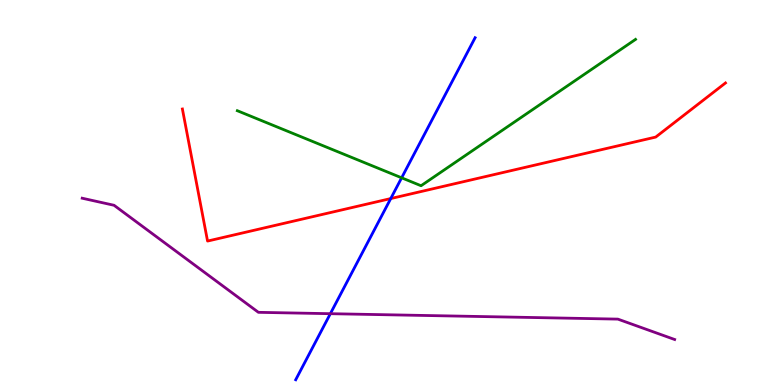[{'lines': ['blue', 'red'], 'intersections': [{'x': 5.04, 'y': 4.84}]}, {'lines': ['green', 'red'], 'intersections': []}, {'lines': ['purple', 'red'], 'intersections': []}, {'lines': ['blue', 'green'], 'intersections': [{'x': 5.18, 'y': 5.38}]}, {'lines': ['blue', 'purple'], 'intersections': [{'x': 4.26, 'y': 1.85}]}, {'lines': ['green', 'purple'], 'intersections': []}]